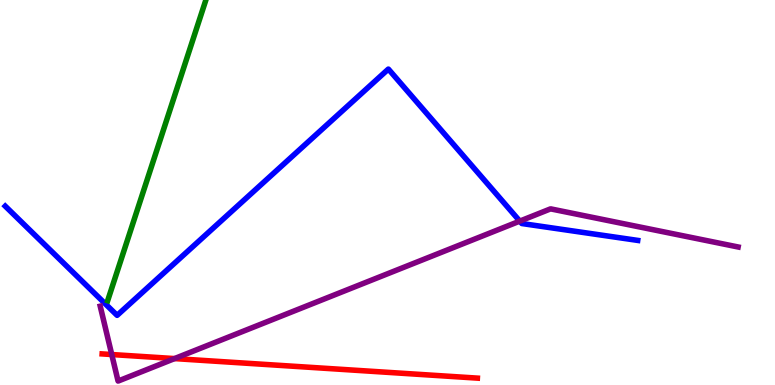[{'lines': ['blue', 'red'], 'intersections': []}, {'lines': ['green', 'red'], 'intersections': []}, {'lines': ['purple', 'red'], 'intersections': [{'x': 1.44, 'y': 0.791}, {'x': 2.25, 'y': 0.686}]}, {'lines': ['blue', 'green'], 'intersections': []}, {'lines': ['blue', 'purple'], 'intersections': [{'x': 6.71, 'y': 4.26}]}, {'lines': ['green', 'purple'], 'intersections': []}]